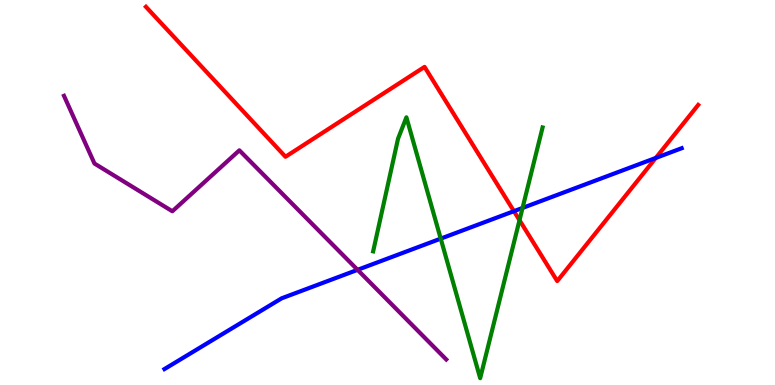[{'lines': ['blue', 'red'], 'intersections': [{'x': 6.63, 'y': 4.52}, {'x': 8.46, 'y': 5.9}]}, {'lines': ['green', 'red'], 'intersections': [{'x': 6.7, 'y': 4.28}]}, {'lines': ['purple', 'red'], 'intersections': []}, {'lines': ['blue', 'green'], 'intersections': [{'x': 5.69, 'y': 3.8}, {'x': 6.74, 'y': 4.6}]}, {'lines': ['blue', 'purple'], 'intersections': [{'x': 4.61, 'y': 2.99}]}, {'lines': ['green', 'purple'], 'intersections': []}]